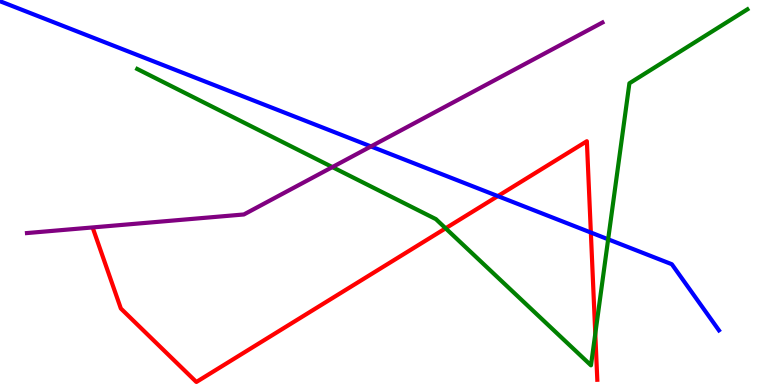[{'lines': ['blue', 'red'], 'intersections': [{'x': 6.42, 'y': 4.91}, {'x': 7.62, 'y': 3.96}]}, {'lines': ['green', 'red'], 'intersections': [{'x': 5.75, 'y': 4.07}, {'x': 7.68, 'y': 1.33}]}, {'lines': ['purple', 'red'], 'intersections': []}, {'lines': ['blue', 'green'], 'intersections': [{'x': 7.85, 'y': 3.78}]}, {'lines': ['blue', 'purple'], 'intersections': [{'x': 4.79, 'y': 6.2}]}, {'lines': ['green', 'purple'], 'intersections': [{'x': 4.29, 'y': 5.66}]}]